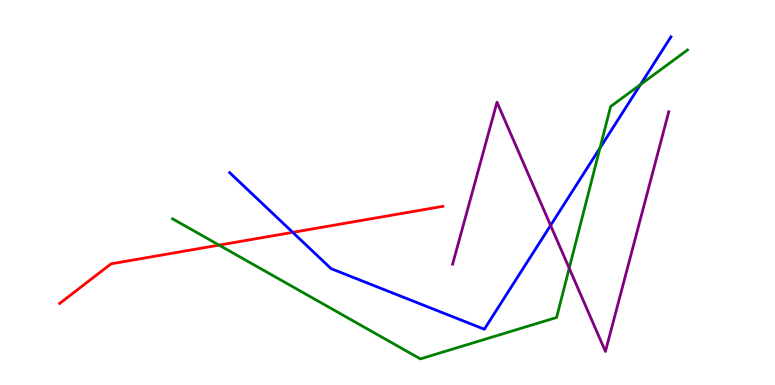[{'lines': ['blue', 'red'], 'intersections': [{'x': 3.78, 'y': 3.96}]}, {'lines': ['green', 'red'], 'intersections': [{'x': 2.83, 'y': 3.63}]}, {'lines': ['purple', 'red'], 'intersections': []}, {'lines': ['blue', 'green'], 'intersections': [{'x': 7.74, 'y': 6.16}, {'x': 8.26, 'y': 7.8}]}, {'lines': ['blue', 'purple'], 'intersections': [{'x': 7.1, 'y': 4.15}]}, {'lines': ['green', 'purple'], 'intersections': [{'x': 7.34, 'y': 3.03}]}]